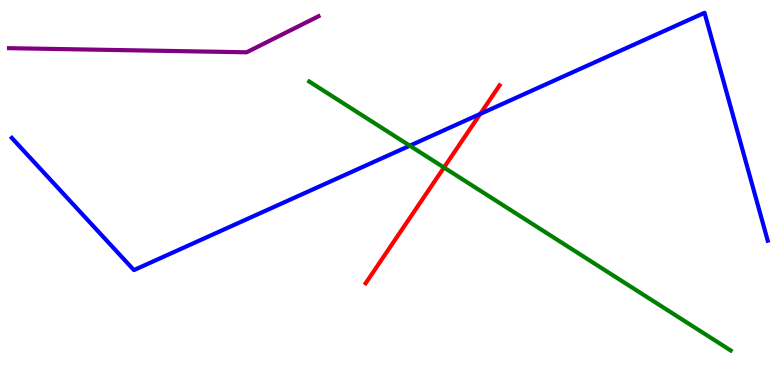[{'lines': ['blue', 'red'], 'intersections': [{'x': 6.2, 'y': 7.04}]}, {'lines': ['green', 'red'], 'intersections': [{'x': 5.73, 'y': 5.65}]}, {'lines': ['purple', 'red'], 'intersections': []}, {'lines': ['blue', 'green'], 'intersections': [{'x': 5.29, 'y': 6.22}]}, {'lines': ['blue', 'purple'], 'intersections': []}, {'lines': ['green', 'purple'], 'intersections': []}]